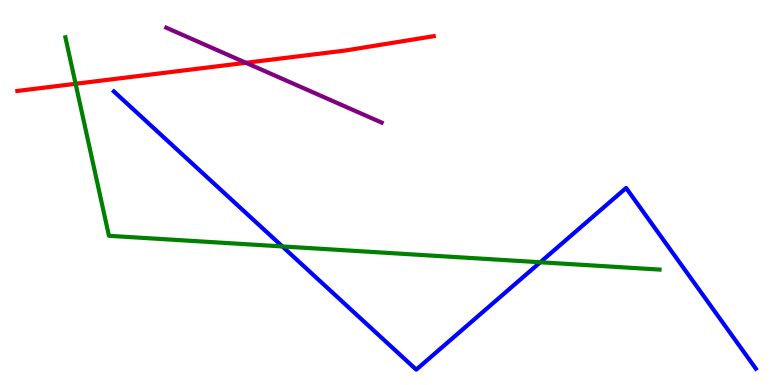[{'lines': ['blue', 'red'], 'intersections': []}, {'lines': ['green', 'red'], 'intersections': [{'x': 0.975, 'y': 7.82}]}, {'lines': ['purple', 'red'], 'intersections': [{'x': 3.17, 'y': 8.37}]}, {'lines': ['blue', 'green'], 'intersections': [{'x': 3.64, 'y': 3.6}, {'x': 6.97, 'y': 3.19}]}, {'lines': ['blue', 'purple'], 'intersections': []}, {'lines': ['green', 'purple'], 'intersections': []}]